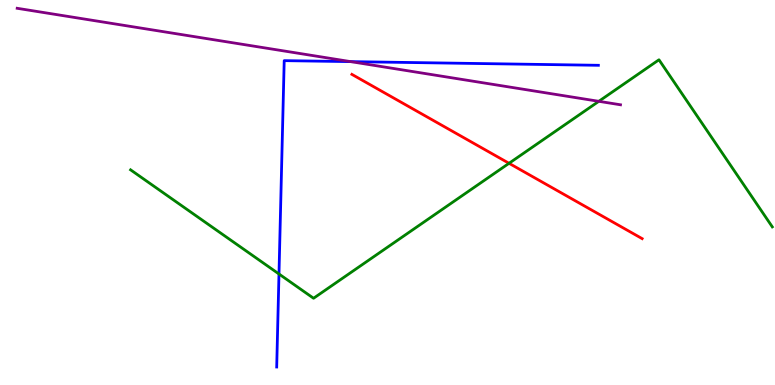[{'lines': ['blue', 'red'], 'intersections': []}, {'lines': ['green', 'red'], 'intersections': [{'x': 6.57, 'y': 5.76}]}, {'lines': ['purple', 'red'], 'intersections': []}, {'lines': ['blue', 'green'], 'intersections': [{'x': 3.6, 'y': 2.88}]}, {'lines': ['blue', 'purple'], 'intersections': [{'x': 4.52, 'y': 8.4}]}, {'lines': ['green', 'purple'], 'intersections': [{'x': 7.73, 'y': 7.37}]}]